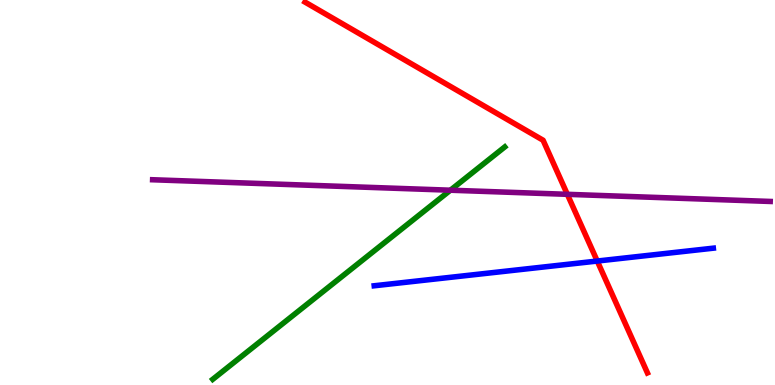[{'lines': ['blue', 'red'], 'intersections': [{'x': 7.71, 'y': 3.22}]}, {'lines': ['green', 'red'], 'intersections': []}, {'lines': ['purple', 'red'], 'intersections': [{'x': 7.32, 'y': 4.95}]}, {'lines': ['blue', 'green'], 'intersections': []}, {'lines': ['blue', 'purple'], 'intersections': []}, {'lines': ['green', 'purple'], 'intersections': [{'x': 5.81, 'y': 5.06}]}]